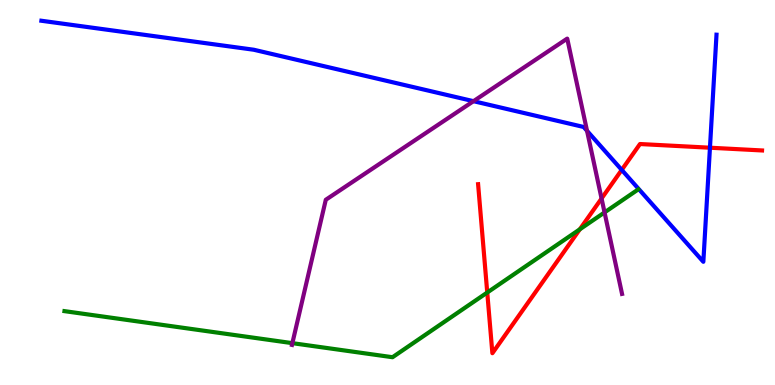[{'lines': ['blue', 'red'], 'intersections': [{'x': 8.02, 'y': 5.59}, {'x': 9.16, 'y': 6.16}]}, {'lines': ['green', 'red'], 'intersections': [{'x': 6.29, 'y': 2.4}, {'x': 7.48, 'y': 4.04}]}, {'lines': ['purple', 'red'], 'intersections': [{'x': 7.76, 'y': 4.84}]}, {'lines': ['blue', 'green'], 'intersections': []}, {'lines': ['blue', 'purple'], 'intersections': [{'x': 6.11, 'y': 7.37}, {'x': 7.57, 'y': 6.6}]}, {'lines': ['green', 'purple'], 'intersections': [{'x': 3.77, 'y': 1.09}, {'x': 7.8, 'y': 4.48}]}]